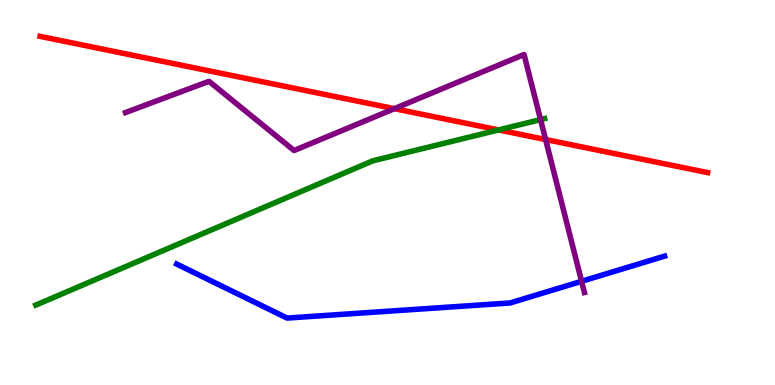[{'lines': ['blue', 'red'], 'intersections': []}, {'lines': ['green', 'red'], 'intersections': [{'x': 6.43, 'y': 6.63}]}, {'lines': ['purple', 'red'], 'intersections': [{'x': 5.09, 'y': 7.18}, {'x': 7.04, 'y': 6.38}]}, {'lines': ['blue', 'green'], 'intersections': []}, {'lines': ['blue', 'purple'], 'intersections': [{'x': 7.5, 'y': 2.69}]}, {'lines': ['green', 'purple'], 'intersections': [{'x': 6.97, 'y': 6.89}]}]